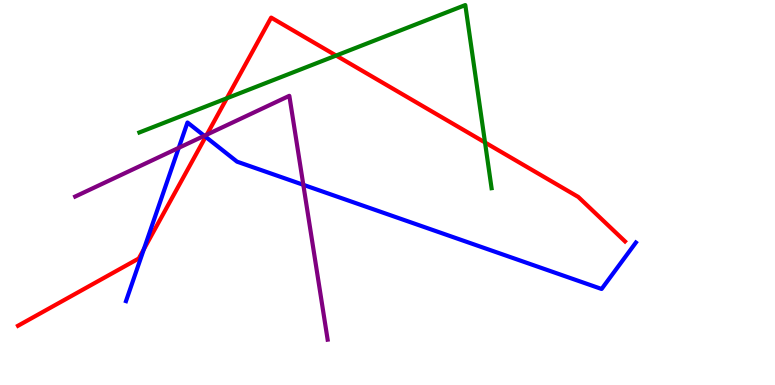[{'lines': ['blue', 'red'], 'intersections': [{'x': 1.86, 'y': 3.53}, {'x': 2.65, 'y': 6.45}]}, {'lines': ['green', 'red'], 'intersections': [{'x': 2.93, 'y': 7.45}, {'x': 4.34, 'y': 8.56}, {'x': 6.26, 'y': 6.3}]}, {'lines': ['purple', 'red'], 'intersections': [{'x': 2.67, 'y': 6.5}]}, {'lines': ['blue', 'green'], 'intersections': []}, {'lines': ['blue', 'purple'], 'intersections': [{'x': 2.31, 'y': 6.16}, {'x': 2.64, 'y': 6.47}, {'x': 3.91, 'y': 5.2}]}, {'lines': ['green', 'purple'], 'intersections': []}]